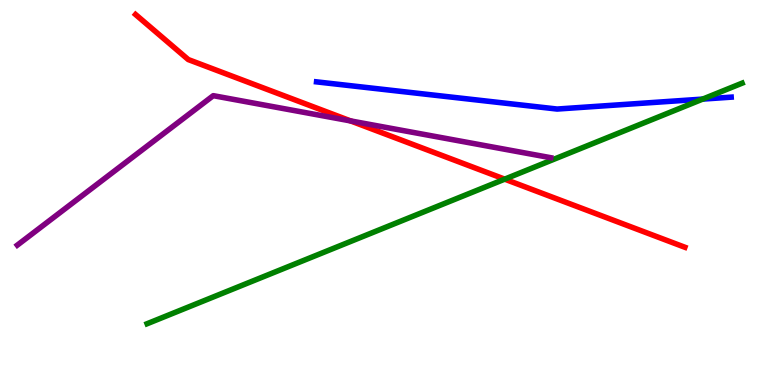[{'lines': ['blue', 'red'], 'intersections': []}, {'lines': ['green', 'red'], 'intersections': [{'x': 6.51, 'y': 5.35}]}, {'lines': ['purple', 'red'], 'intersections': [{'x': 4.52, 'y': 6.86}]}, {'lines': ['blue', 'green'], 'intersections': [{'x': 9.07, 'y': 7.43}]}, {'lines': ['blue', 'purple'], 'intersections': []}, {'lines': ['green', 'purple'], 'intersections': []}]